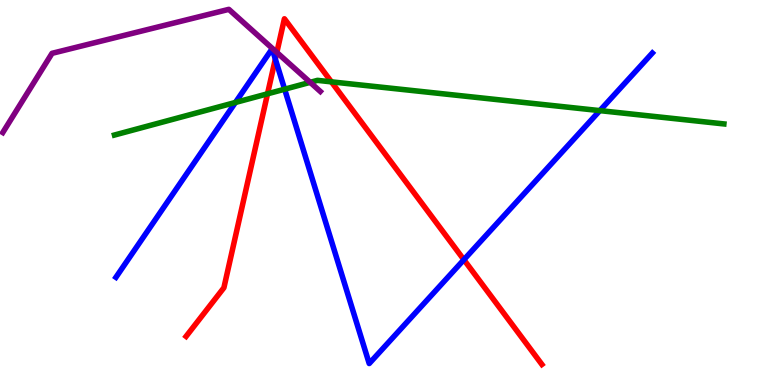[{'lines': ['blue', 'red'], 'intersections': [{'x': 3.55, 'y': 8.47}, {'x': 5.99, 'y': 3.25}]}, {'lines': ['green', 'red'], 'intersections': [{'x': 3.45, 'y': 7.56}, {'x': 4.28, 'y': 7.87}]}, {'lines': ['purple', 'red'], 'intersections': [{'x': 3.57, 'y': 8.64}]}, {'lines': ['blue', 'green'], 'intersections': [{'x': 3.04, 'y': 7.34}, {'x': 3.67, 'y': 7.68}, {'x': 7.74, 'y': 7.13}]}, {'lines': ['blue', 'purple'], 'intersections': []}, {'lines': ['green', 'purple'], 'intersections': [{'x': 4.0, 'y': 7.86}]}]